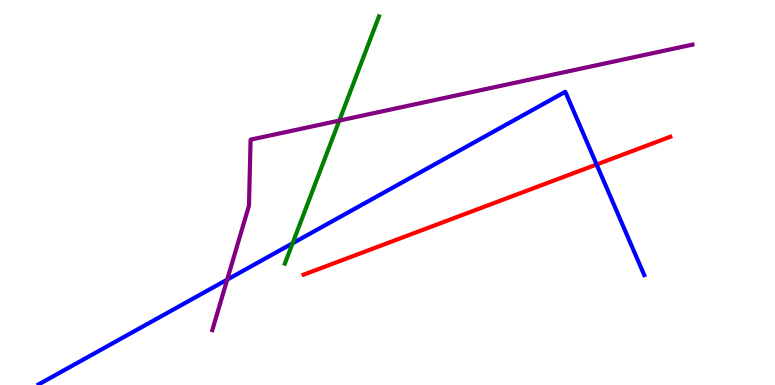[{'lines': ['blue', 'red'], 'intersections': [{'x': 7.7, 'y': 5.73}]}, {'lines': ['green', 'red'], 'intersections': []}, {'lines': ['purple', 'red'], 'intersections': []}, {'lines': ['blue', 'green'], 'intersections': [{'x': 3.78, 'y': 3.68}]}, {'lines': ['blue', 'purple'], 'intersections': [{'x': 2.93, 'y': 2.74}]}, {'lines': ['green', 'purple'], 'intersections': [{'x': 4.38, 'y': 6.87}]}]